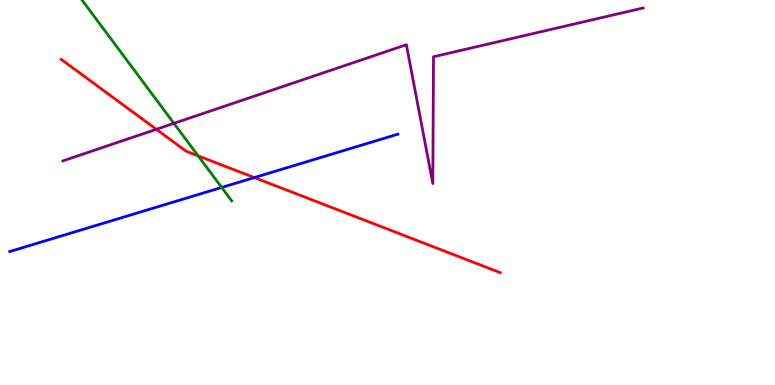[{'lines': ['blue', 'red'], 'intersections': [{'x': 3.28, 'y': 5.39}]}, {'lines': ['green', 'red'], 'intersections': [{'x': 2.56, 'y': 5.95}]}, {'lines': ['purple', 'red'], 'intersections': [{'x': 2.02, 'y': 6.64}]}, {'lines': ['blue', 'green'], 'intersections': [{'x': 2.86, 'y': 5.13}]}, {'lines': ['blue', 'purple'], 'intersections': []}, {'lines': ['green', 'purple'], 'intersections': [{'x': 2.24, 'y': 6.8}]}]